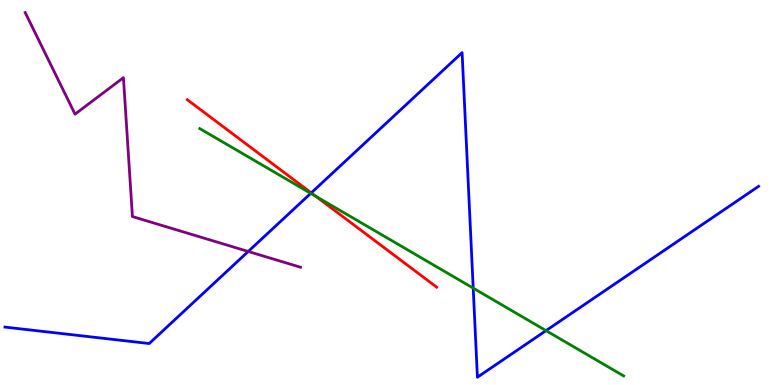[{'lines': ['blue', 'red'], 'intersections': [{'x': 4.02, 'y': 4.99}]}, {'lines': ['green', 'red'], 'intersections': [{'x': 4.07, 'y': 4.9}]}, {'lines': ['purple', 'red'], 'intersections': []}, {'lines': ['blue', 'green'], 'intersections': [{'x': 4.01, 'y': 4.98}, {'x': 6.11, 'y': 2.52}, {'x': 7.05, 'y': 1.41}]}, {'lines': ['blue', 'purple'], 'intersections': [{'x': 3.2, 'y': 3.47}]}, {'lines': ['green', 'purple'], 'intersections': []}]